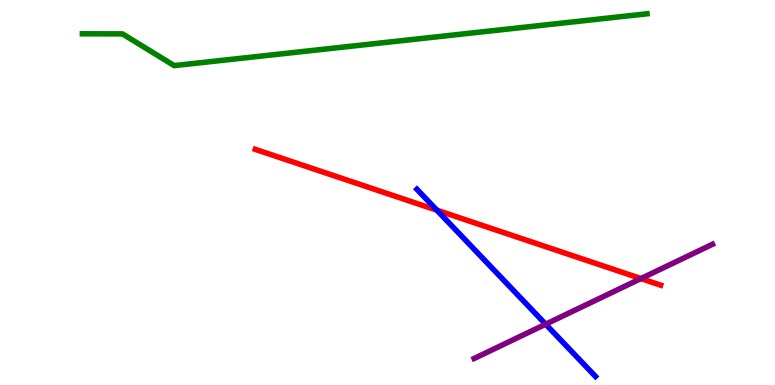[{'lines': ['blue', 'red'], 'intersections': [{'x': 5.64, 'y': 4.54}]}, {'lines': ['green', 'red'], 'intersections': []}, {'lines': ['purple', 'red'], 'intersections': [{'x': 8.27, 'y': 2.76}]}, {'lines': ['blue', 'green'], 'intersections': []}, {'lines': ['blue', 'purple'], 'intersections': [{'x': 7.04, 'y': 1.58}]}, {'lines': ['green', 'purple'], 'intersections': []}]